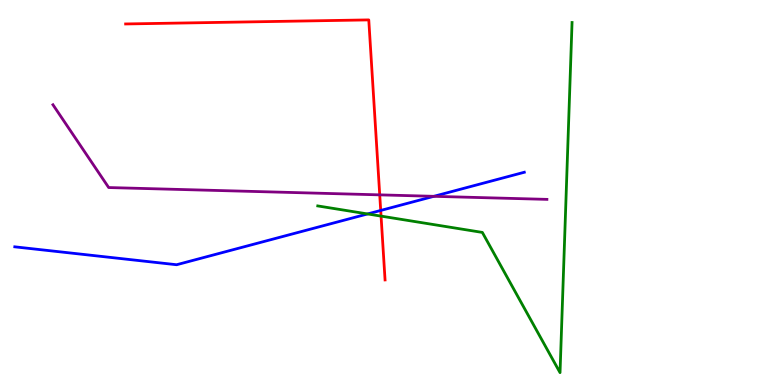[{'lines': ['blue', 'red'], 'intersections': [{'x': 4.91, 'y': 4.53}]}, {'lines': ['green', 'red'], 'intersections': [{'x': 4.92, 'y': 4.39}]}, {'lines': ['purple', 'red'], 'intersections': [{'x': 4.9, 'y': 4.94}]}, {'lines': ['blue', 'green'], 'intersections': [{'x': 4.74, 'y': 4.44}]}, {'lines': ['blue', 'purple'], 'intersections': [{'x': 5.6, 'y': 4.9}]}, {'lines': ['green', 'purple'], 'intersections': []}]